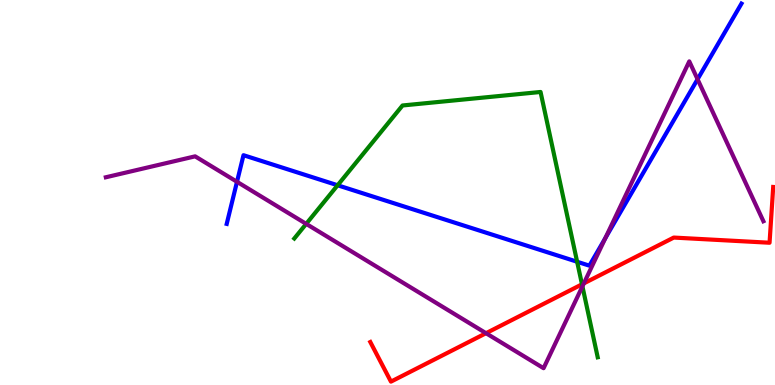[{'lines': ['blue', 'red'], 'intersections': []}, {'lines': ['green', 'red'], 'intersections': [{'x': 7.51, 'y': 2.62}]}, {'lines': ['purple', 'red'], 'intersections': [{'x': 6.27, 'y': 1.35}, {'x': 7.53, 'y': 2.64}]}, {'lines': ['blue', 'green'], 'intersections': [{'x': 4.36, 'y': 5.19}, {'x': 7.45, 'y': 3.2}]}, {'lines': ['blue', 'purple'], 'intersections': [{'x': 3.06, 'y': 5.28}, {'x': 7.81, 'y': 3.82}, {'x': 9.0, 'y': 7.94}]}, {'lines': ['green', 'purple'], 'intersections': [{'x': 3.95, 'y': 4.19}, {'x': 7.52, 'y': 2.56}]}]